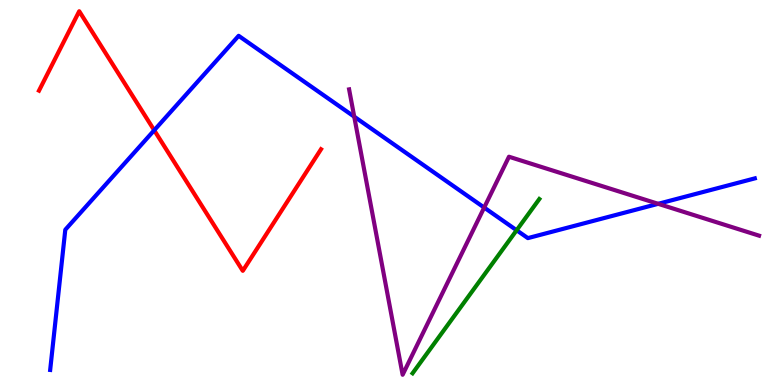[{'lines': ['blue', 'red'], 'intersections': [{'x': 1.99, 'y': 6.62}]}, {'lines': ['green', 'red'], 'intersections': []}, {'lines': ['purple', 'red'], 'intersections': []}, {'lines': ['blue', 'green'], 'intersections': [{'x': 6.67, 'y': 4.02}]}, {'lines': ['blue', 'purple'], 'intersections': [{'x': 4.57, 'y': 6.97}, {'x': 6.25, 'y': 4.61}, {'x': 8.49, 'y': 4.71}]}, {'lines': ['green', 'purple'], 'intersections': []}]